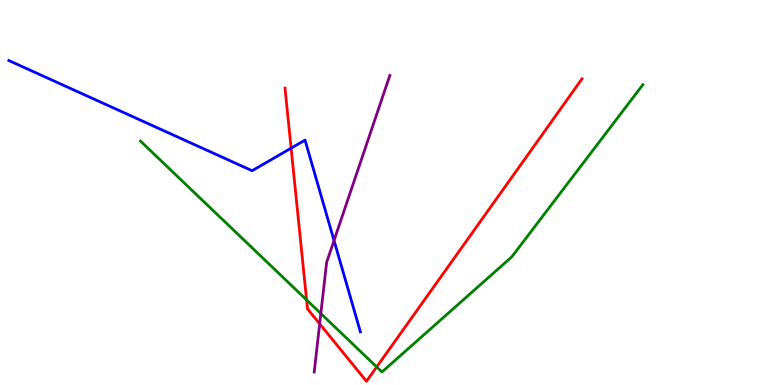[{'lines': ['blue', 'red'], 'intersections': [{'x': 3.76, 'y': 6.15}]}, {'lines': ['green', 'red'], 'intersections': [{'x': 3.96, 'y': 2.21}, {'x': 4.86, 'y': 0.469}]}, {'lines': ['purple', 'red'], 'intersections': [{'x': 4.12, 'y': 1.59}]}, {'lines': ['blue', 'green'], 'intersections': []}, {'lines': ['blue', 'purple'], 'intersections': [{'x': 4.31, 'y': 3.75}]}, {'lines': ['green', 'purple'], 'intersections': [{'x': 4.14, 'y': 1.86}]}]